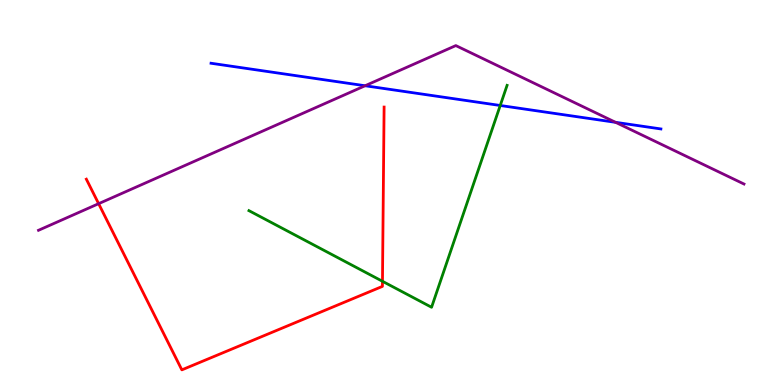[{'lines': ['blue', 'red'], 'intersections': []}, {'lines': ['green', 'red'], 'intersections': [{'x': 4.94, 'y': 2.69}]}, {'lines': ['purple', 'red'], 'intersections': [{'x': 1.27, 'y': 4.71}]}, {'lines': ['blue', 'green'], 'intersections': [{'x': 6.45, 'y': 7.26}]}, {'lines': ['blue', 'purple'], 'intersections': [{'x': 4.71, 'y': 7.77}, {'x': 7.94, 'y': 6.82}]}, {'lines': ['green', 'purple'], 'intersections': []}]